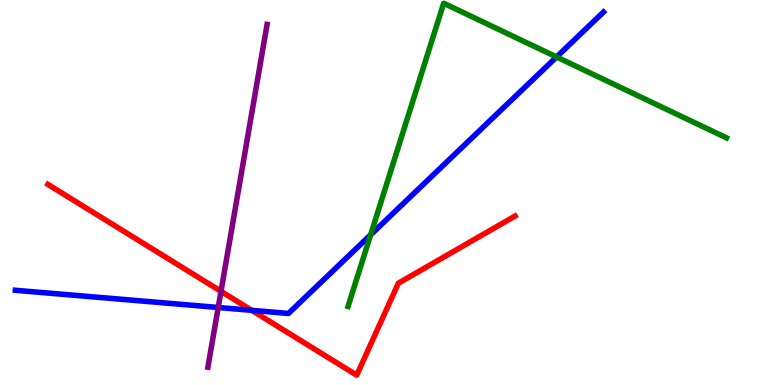[{'lines': ['blue', 'red'], 'intersections': [{'x': 3.25, 'y': 1.94}]}, {'lines': ['green', 'red'], 'intersections': []}, {'lines': ['purple', 'red'], 'intersections': [{'x': 2.85, 'y': 2.43}]}, {'lines': ['blue', 'green'], 'intersections': [{'x': 4.78, 'y': 3.9}, {'x': 7.18, 'y': 8.52}]}, {'lines': ['blue', 'purple'], 'intersections': [{'x': 2.82, 'y': 2.01}]}, {'lines': ['green', 'purple'], 'intersections': []}]